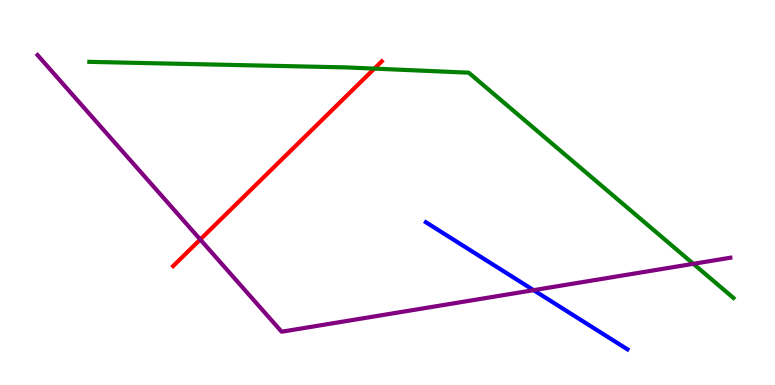[{'lines': ['blue', 'red'], 'intersections': []}, {'lines': ['green', 'red'], 'intersections': [{'x': 4.83, 'y': 8.22}]}, {'lines': ['purple', 'red'], 'intersections': [{'x': 2.58, 'y': 3.78}]}, {'lines': ['blue', 'green'], 'intersections': []}, {'lines': ['blue', 'purple'], 'intersections': [{'x': 6.89, 'y': 2.46}]}, {'lines': ['green', 'purple'], 'intersections': [{'x': 8.95, 'y': 3.15}]}]